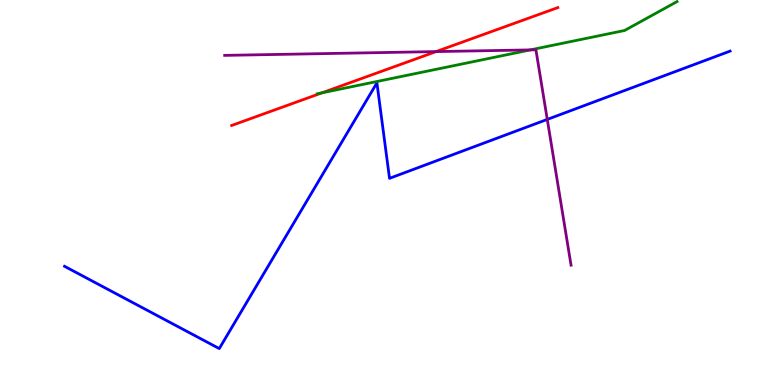[{'lines': ['blue', 'red'], 'intersections': []}, {'lines': ['green', 'red'], 'intersections': [{'x': 4.15, 'y': 7.59}]}, {'lines': ['purple', 'red'], 'intersections': [{'x': 5.63, 'y': 8.66}]}, {'lines': ['blue', 'green'], 'intersections': []}, {'lines': ['blue', 'purple'], 'intersections': [{'x': 7.06, 'y': 6.9}]}, {'lines': ['green', 'purple'], 'intersections': [{'x': 6.84, 'y': 8.7}]}]